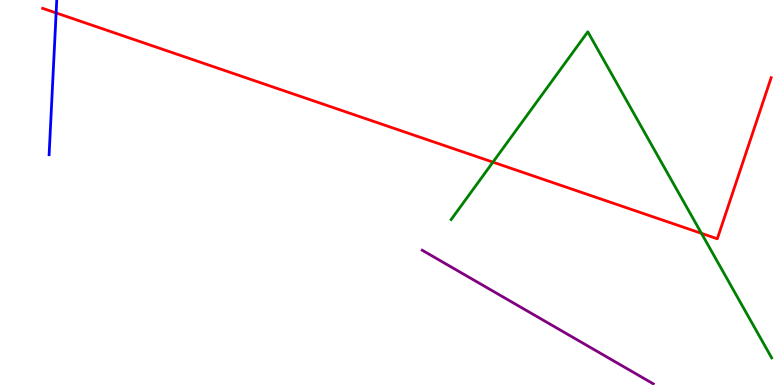[{'lines': ['blue', 'red'], 'intersections': [{'x': 0.724, 'y': 9.66}]}, {'lines': ['green', 'red'], 'intersections': [{'x': 6.36, 'y': 5.79}, {'x': 9.05, 'y': 3.94}]}, {'lines': ['purple', 'red'], 'intersections': []}, {'lines': ['blue', 'green'], 'intersections': []}, {'lines': ['blue', 'purple'], 'intersections': []}, {'lines': ['green', 'purple'], 'intersections': []}]